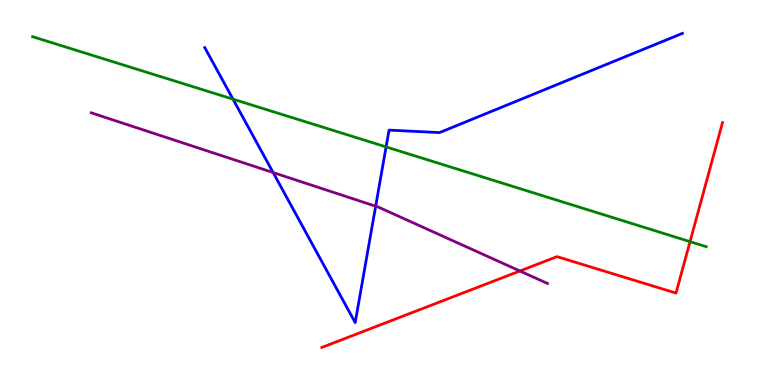[{'lines': ['blue', 'red'], 'intersections': []}, {'lines': ['green', 'red'], 'intersections': [{'x': 8.9, 'y': 3.72}]}, {'lines': ['purple', 'red'], 'intersections': [{'x': 6.71, 'y': 2.96}]}, {'lines': ['blue', 'green'], 'intersections': [{'x': 3.01, 'y': 7.42}, {'x': 4.98, 'y': 6.18}]}, {'lines': ['blue', 'purple'], 'intersections': [{'x': 3.52, 'y': 5.52}, {'x': 4.85, 'y': 4.64}]}, {'lines': ['green', 'purple'], 'intersections': []}]